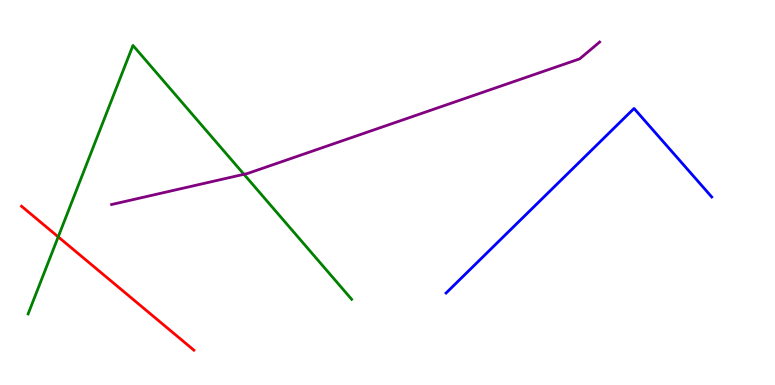[{'lines': ['blue', 'red'], 'intersections': []}, {'lines': ['green', 'red'], 'intersections': [{'x': 0.751, 'y': 3.85}]}, {'lines': ['purple', 'red'], 'intersections': []}, {'lines': ['blue', 'green'], 'intersections': []}, {'lines': ['blue', 'purple'], 'intersections': []}, {'lines': ['green', 'purple'], 'intersections': [{'x': 3.15, 'y': 5.47}]}]